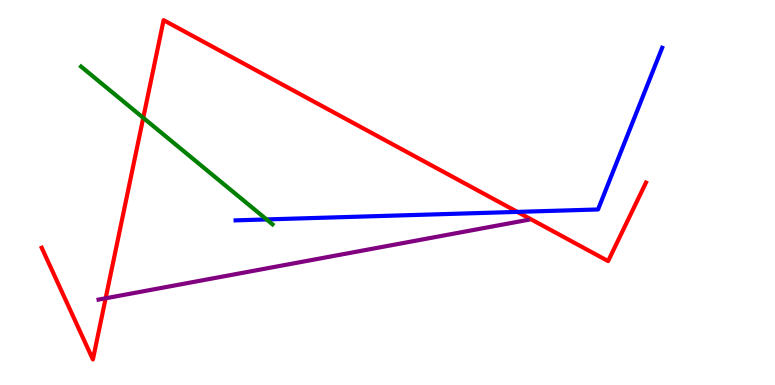[{'lines': ['blue', 'red'], 'intersections': [{'x': 6.68, 'y': 4.5}]}, {'lines': ['green', 'red'], 'intersections': [{'x': 1.85, 'y': 6.94}]}, {'lines': ['purple', 'red'], 'intersections': [{'x': 1.36, 'y': 2.25}]}, {'lines': ['blue', 'green'], 'intersections': [{'x': 3.44, 'y': 4.3}]}, {'lines': ['blue', 'purple'], 'intersections': []}, {'lines': ['green', 'purple'], 'intersections': []}]